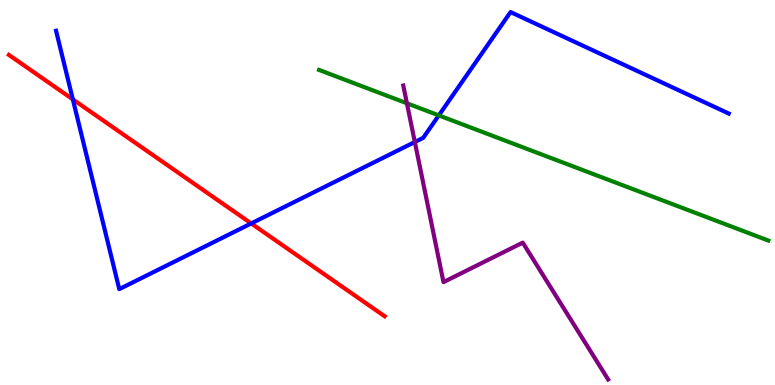[{'lines': ['blue', 'red'], 'intersections': [{'x': 0.94, 'y': 7.42}, {'x': 3.24, 'y': 4.2}]}, {'lines': ['green', 'red'], 'intersections': []}, {'lines': ['purple', 'red'], 'intersections': []}, {'lines': ['blue', 'green'], 'intersections': [{'x': 5.66, 'y': 7.0}]}, {'lines': ['blue', 'purple'], 'intersections': [{'x': 5.35, 'y': 6.31}]}, {'lines': ['green', 'purple'], 'intersections': [{'x': 5.25, 'y': 7.32}]}]